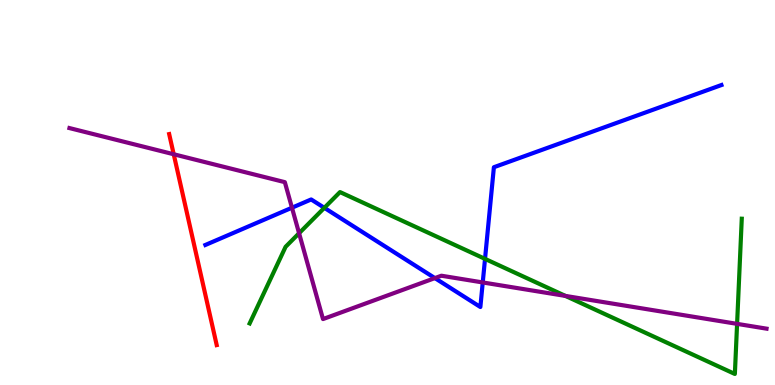[{'lines': ['blue', 'red'], 'intersections': []}, {'lines': ['green', 'red'], 'intersections': []}, {'lines': ['purple', 'red'], 'intersections': [{'x': 2.24, 'y': 5.99}]}, {'lines': ['blue', 'green'], 'intersections': [{'x': 4.19, 'y': 4.6}, {'x': 6.26, 'y': 3.28}]}, {'lines': ['blue', 'purple'], 'intersections': [{'x': 3.77, 'y': 4.6}, {'x': 5.61, 'y': 2.78}, {'x': 6.23, 'y': 2.66}]}, {'lines': ['green', 'purple'], 'intersections': [{'x': 3.86, 'y': 3.94}, {'x': 7.3, 'y': 2.31}, {'x': 9.51, 'y': 1.59}]}]